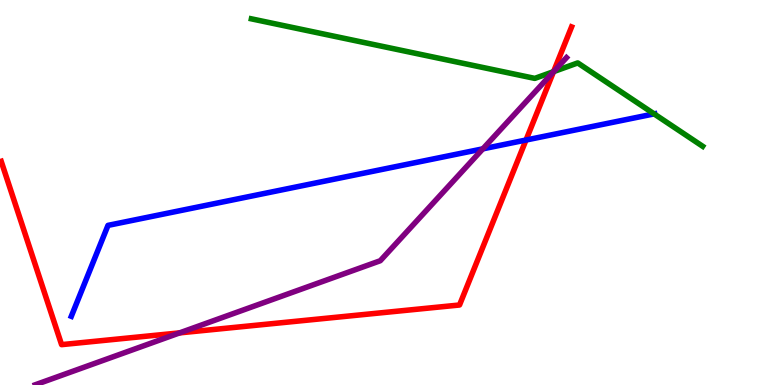[{'lines': ['blue', 'red'], 'intersections': [{'x': 6.79, 'y': 6.36}]}, {'lines': ['green', 'red'], 'intersections': [{'x': 7.14, 'y': 8.14}]}, {'lines': ['purple', 'red'], 'intersections': [{'x': 2.32, 'y': 1.35}, {'x': 7.14, 'y': 8.14}]}, {'lines': ['blue', 'green'], 'intersections': [{'x': 8.44, 'y': 7.04}]}, {'lines': ['blue', 'purple'], 'intersections': [{'x': 6.23, 'y': 6.13}]}, {'lines': ['green', 'purple'], 'intersections': [{'x': 7.14, 'y': 8.14}]}]